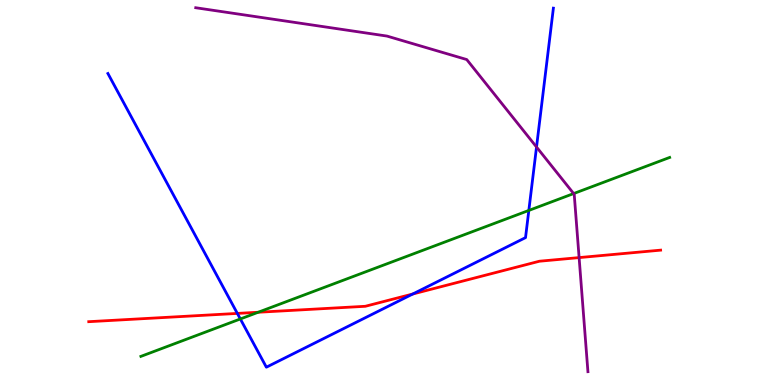[{'lines': ['blue', 'red'], 'intersections': [{'x': 3.06, 'y': 1.86}, {'x': 5.33, 'y': 2.36}]}, {'lines': ['green', 'red'], 'intersections': [{'x': 3.33, 'y': 1.89}]}, {'lines': ['purple', 'red'], 'intersections': [{'x': 7.47, 'y': 3.31}]}, {'lines': ['blue', 'green'], 'intersections': [{'x': 3.1, 'y': 1.72}, {'x': 6.82, 'y': 4.53}]}, {'lines': ['blue', 'purple'], 'intersections': [{'x': 6.92, 'y': 6.18}]}, {'lines': ['green', 'purple'], 'intersections': [{'x': 7.4, 'y': 4.97}]}]